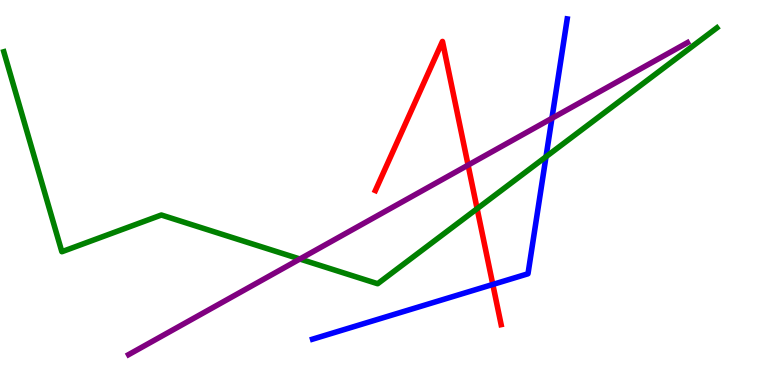[{'lines': ['blue', 'red'], 'intersections': [{'x': 6.36, 'y': 2.61}]}, {'lines': ['green', 'red'], 'intersections': [{'x': 6.16, 'y': 4.58}]}, {'lines': ['purple', 'red'], 'intersections': [{'x': 6.04, 'y': 5.71}]}, {'lines': ['blue', 'green'], 'intersections': [{'x': 7.05, 'y': 5.93}]}, {'lines': ['blue', 'purple'], 'intersections': [{'x': 7.12, 'y': 6.93}]}, {'lines': ['green', 'purple'], 'intersections': [{'x': 3.87, 'y': 3.27}]}]